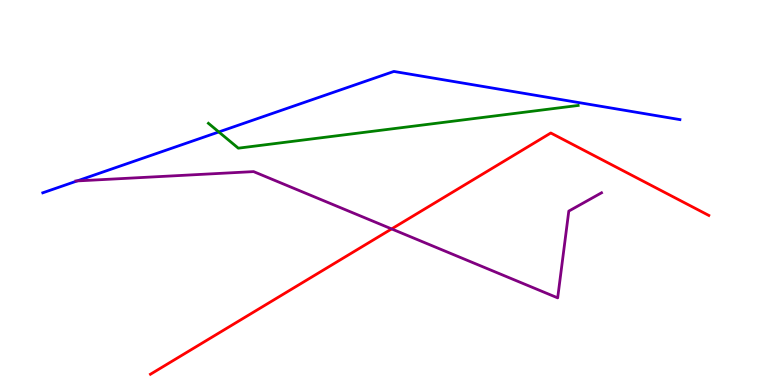[{'lines': ['blue', 'red'], 'intersections': []}, {'lines': ['green', 'red'], 'intersections': []}, {'lines': ['purple', 'red'], 'intersections': [{'x': 5.05, 'y': 4.05}]}, {'lines': ['blue', 'green'], 'intersections': [{'x': 2.82, 'y': 6.57}]}, {'lines': ['blue', 'purple'], 'intersections': [{'x': 0.995, 'y': 5.3}]}, {'lines': ['green', 'purple'], 'intersections': []}]